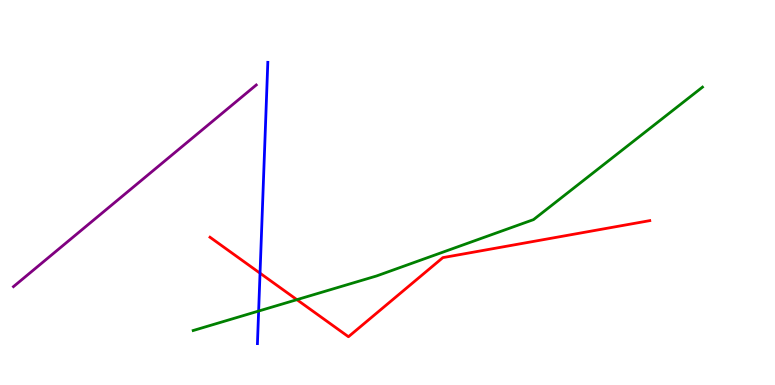[{'lines': ['blue', 'red'], 'intersections': [{'x': 3.36, 'y': 2.9}]}, {'lines': ['green', 'red'], 'intersections': [{'x': 3.83, 'y': 2.22}]}, {'lines': ['purple', 'red'], 'intersections': []}, {'lines': ['blue', 'green'], 'intersections': [{'x': 3.34, 'y': 1.92}]}, {'lines': ['blue', 'purple'], 'intersections': []}, {'lines': ['green', 'purple'], 'intersections': []}]